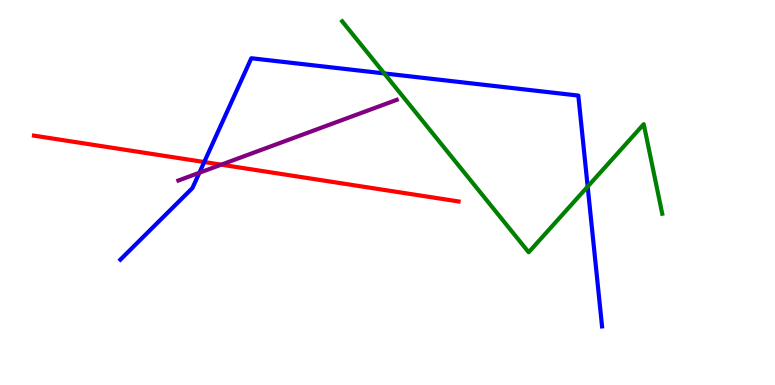[{'lines': ['blue', 'red'], 'intersections': [{'x': 2.64, 'y': 5.79}]}, {'lines': ['green', 'red'], 'intersections': []}, {'lines': ['purple', 'red'], 'intersections': [{'x': 2.85, 'y': 5.72}]}, {'lines': ['blue', 'green'], 'intersections': [{'x': 4.96, 'y': 8.09}, {'x': 7.58, 'y': 5.15}]}, {'lines': ['blue', 'purple'], 'intersections': [{'x': 2.57, 'y': 5.51}]}, {'lines': ['green', 'purple'], 'intersections': []}]